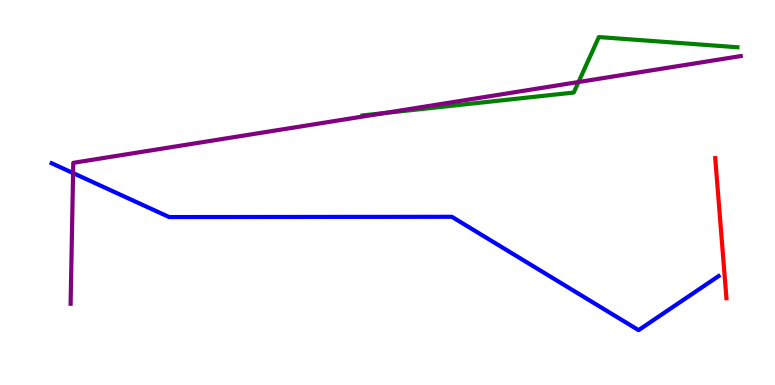[{'lines': ['blue', 'red'], 'intersections': []}, {'lines': ['green', 'red'], 'intersections': []}, {'lines': ['purple', 'red'], 'intersections': []}, {'lines': ['blue', 'green'], 'intersections': []}, {'lines': ['blue', 'purple'], 'intersections': [{'x': 0.943, 'y': 5.5}]}, {'lines': ['green', 'purple'], 'intersections': [{'x': 4.96, 'y': 7.06}, {'x': 7.46, 'y': 7.87}]}]